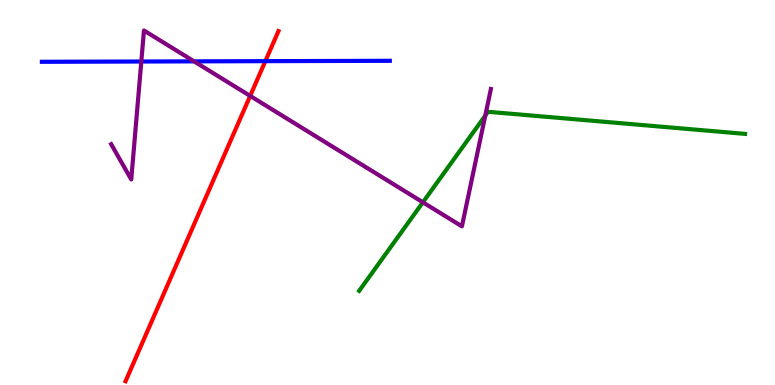[{'lines': ['blue', 'red'], 'intersections': [{'x': 3.42, 'y': 8.41}]}, {'lines': ['green', 'red'], 'intersections': []}, {'lines': ['purple', 'red'], 'intersections': [{'x': 3.23, 'y': 7.51}]}, {'lines': ['blue', 'green'], 'intersections': []}, {'lines': ['blue', 'purple'], 'intersections': [{'x': 1.82, 'y': 8.4}, {'x': 2.5, 'y': 8.41}]}, {'lines': ['green', 'purple'], 'intersections': [{'x': 5.46, 'y': 4.75}, {'x': 6.26, 'y': 7.0}]}]